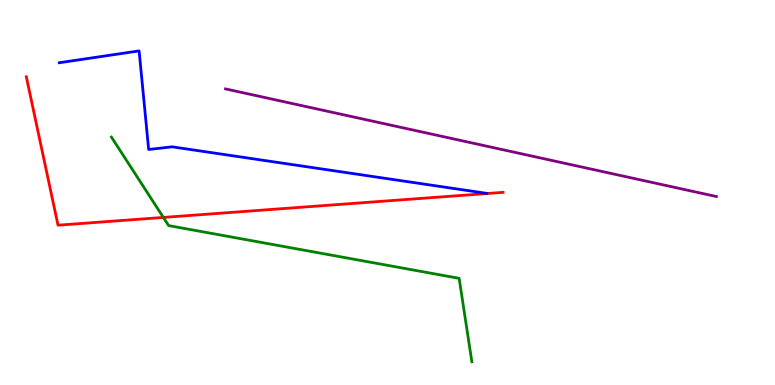[{'lines': ['blue', 'red'], 'intersections': []}, {'lines': ['green', 'red'], 'intersections': [{'x': 2.11, 'y': 4.35}]}, {'lines': ['purple', 'red'], 'intersections': []}, {'lines': ['blue', 'green'], 'intersections': []}, {'lines': ['blue', 'purple'], 'intersections': []}, {'lines': ['green', 'purple'], 'intersections': []}]